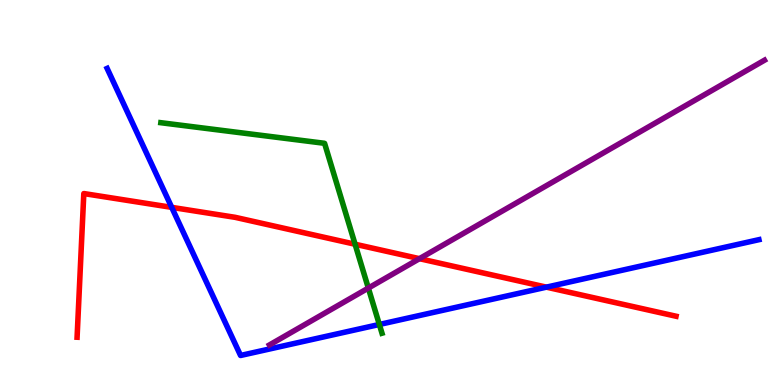[{'lines': ['blue', 'red'], 'intersections': [{'x': 2.22, 'y': 4.61}, {'x': 7.05, 'y': 2.54}]}, {'lines': ['green', 'red'], 'intersections': [{'x': 4.58, 'y': 3.66}]}, {'lines': ['purple', 'red'], 'intersections': [{'x': 5.41, 'y': 3.28}]}, {'lines': ['blue', 'green'], 'intersections': [{'x': 4.89, 'y': 1.57}]}, {'lines': ['blue', 'purple'], 'intersections': []}, {'lines': ['green', 'purple'], 'intersections': [{'x': 4.75, 'y': 2.52}]}]